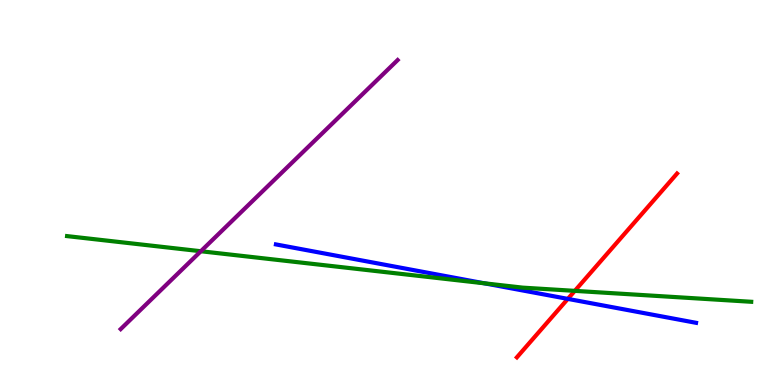[{'lines': ['blue', 'red'], 'intersections': [{'x': 7.33, 'y': 2.24}]}, {'lines': ['green', 'red'], 'intersections': [{'x': 7.42, 'y': 2.45}]}, {'lines': ['purple', 'red'], 'intersections': []}, {'lines': ['blue', 'green'], 'intersections': [{'x': 6.25, 'y': 2.64}]}, {'lines': ['blue', 'purple'], 'intersections': []}, {'lines': ['green', 'purple'], 'intersections': [{'x': 2.59, 'y': 3.47}]}]